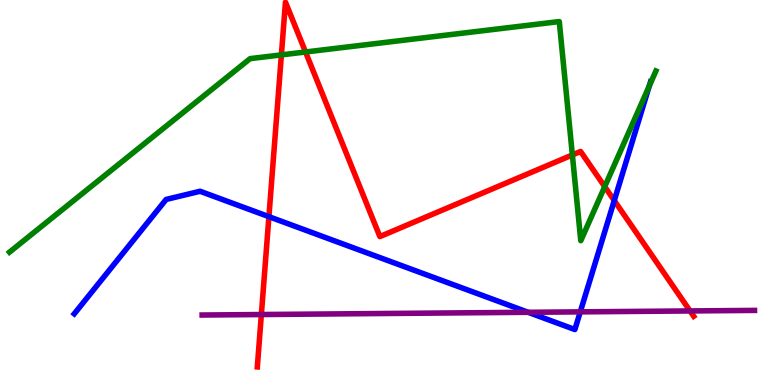[{'lines': ['blue', 'red'], 'intersections': [{'x': 3.47, 'y': 4.37}, {'x': 7.93, 'y': 4.79}]}, {'lines': ['green', 'red'], 'intersections': [{'x': 3.63, 'y': 8.57}, {'x': 3.94, 'y': 8.65}, {'x': 7.39, 'y': 5.98}, {'x': 7.8, 'y': 5.15}]}, {'lines': ['purple', 'red'], 'intersections': [{'x': 3.37, 'y': 1.83}, {'x': 8.9, 'y': 1.92}]}, {'lines': ['blue', 'green'], 'intersections': [{'x': 8.38, 'y': 7.76}]}, {'lines': ['blue', 'purple'], 'intersections': [{'x': 6.81, 'y': 1.89}, {'x': 7.49, 'y': 1.9}]}, {'lines': ['green', 'purple'], 'intersections': []}]